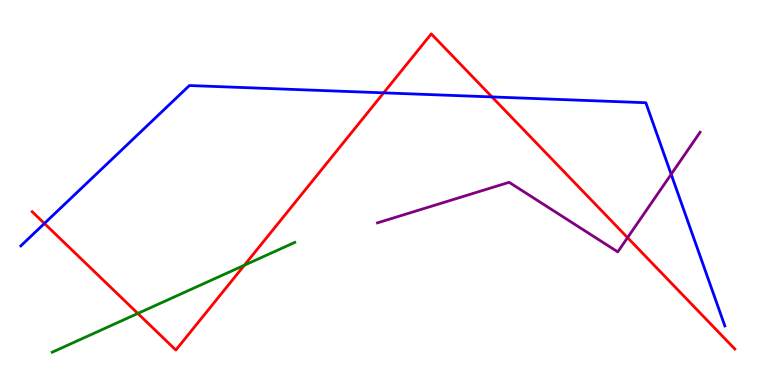[{'lines': ['blue', 'red'], 'intersections': [{'x': 0.573, 'y': 4.2}, {'x': 4.95, 'y': 7.59}, {'x': 6.35, 'y': 7.48}]}, {'lines': ['green', 'red'], 'intersections': [{'x': 1.78, 'y': 1.86}, {'x': 3.15, 'y': 3.11}]}, {'lines': ['purple', 'red'], 'intersections': [{'x': 8.1, 'y': 3.83}]}, {'lines': ['blue', 'green'], 'intersections': []}, {'lines': ['blue', 'purple'], 'intersections': [{'x': 8.66, 'y': 5.47}]}, {'lines': ['green', 'purple'], 'intersections': []}]